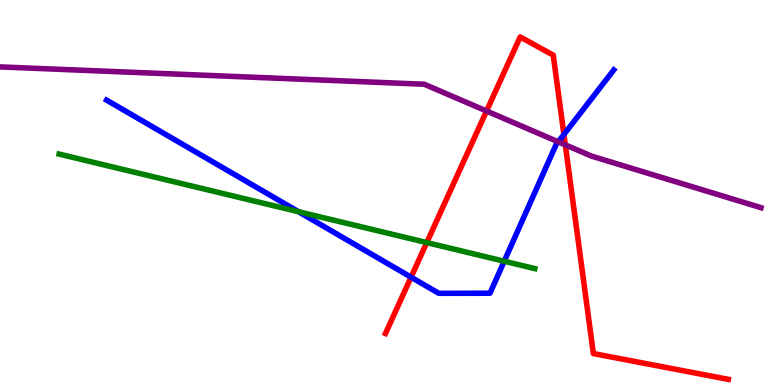[{'lines': ['blue', 'red'], 'intersections': [{'x': 5.3, 'y': 2.8}, {'x': 7.28, 'y': 6.51}]}, {'lines': ['green', 'red'], 'intersections': [{'x': 5.51, 'y': 3.7}]}, {'lines': ['purple', 'red'], 'intersections': [{'x': 6.28, 'y': 7.12}, {'x': 7.29, 'y': 6.24}]}, {'lines': ['blue', 'green'], 'intersections': [{'x': 3.85, 'y': 4.5}, {'x': 6.51, 'y': 3.21}]}, {'lines': ['blue', 'purple'], 'intersections': [{'x': 7.2, 'y': 6.32}]}, {'lines': ['green', 'purple'], 'intersections': []}]